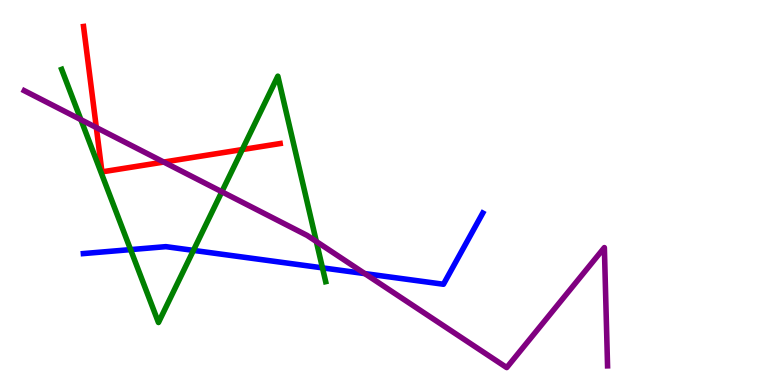[{'lines': ['blue', 'red'], 'intersections': []}, {'lines': ['green', 'red'], 'intersections': [{'x': 3.13, 'y': 6.12}]}, {'lines': ['purple', 'red'], 'intersections': [{'x': 1.24, 'y': 6.69}, {'x': 2.11, 'y': 5.79}]}, {'lines': ['blue', 'green'], 'intersections': [{'x': 1.68, 'y': 3.52}, {'x': 2.5, 'y': 3.5}, {'x': 4.16, 'y': 3.04}]}, {'lines': ['blue', 'purple'], 'intersections': [{'x': 4.71, 'y': 2.89}]}, {'lines': ['green', 'purple'], 'intersections': [{'x': 1.04, 'y': 6.89}, {'x': 2.86, 'y': 5.02}, {'x': 4.08, 'y': 3.73}]}]